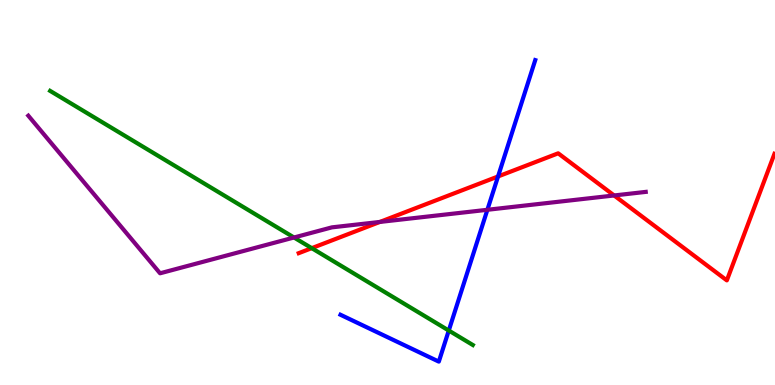[{'lines': ['blue', 'red'], 'intersections': [{'x': 6.43, 'y': 5.42}]}, {'lines': ['green', 'red'], 'intersections': [{'x': 4.02, 'y': 3.55}]}, {'lines': ['purple', 'red'], 'intersections': [{'x': 4.9, 'y': 4.24}, {'x': 7.92, 'y': 4.92}]}, {'lines': ['blue', 'green'], 'intersections': [{'x': 5.79, 'y': 1.41}]}, {'lines': ['blue', 'purple'], 'intersections': [{'x': 6.29, 'y': 4.55}]}, {'lines': ['green', 'purple'], 'intersections': [{'x': 3.79, 'y': 3.83}]}]